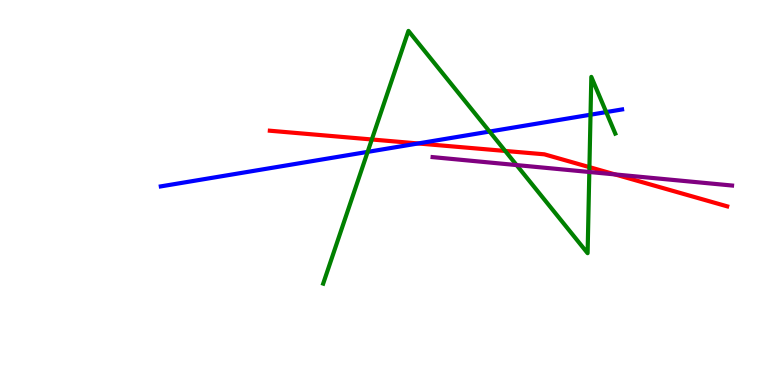[{'lines': ['blue', 'red'], 'intersections': [{'x': 5.39, 'y': 6.27}]}, {'lines': ['green', 'red'], 'intersections': [{'x': 4.8, 'y': 6.38}, {'x': 6.52, 'y': 6.08}, {'x': 7.61, 'y': 5.66}]}, {'lines': ['purple', 'red'], 'intersections': [{'x': 7.94, 'y': 5.47}]}, {'lines': ['blue', 'green'], 'intersections': [{'x': 4.74, 'y': 6.06}, {'x': 6.32, 'y': 6.58}, {'x': 7.62, 'y': 7.02}, {'x': 7.82, 'y': 7.09}]}, {'lines': ['blue', 'purple'], 'intersections': []}, {'lines': ['green', 'purple'], 'intersections': [{'x': 6.67, 'y': 5.71}, {'x': 7.6, 'y': 5.53}]}]